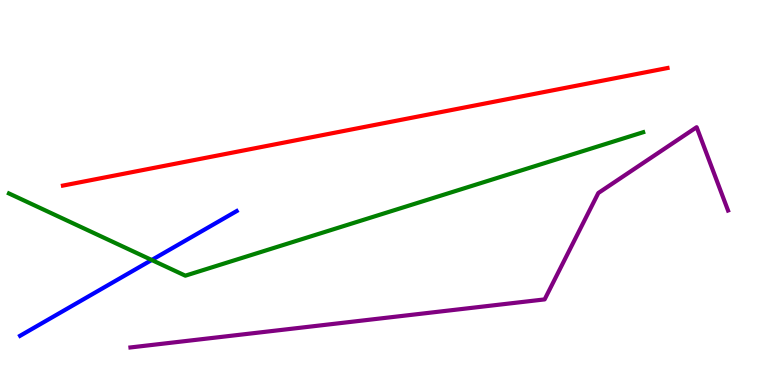[{'lines': ['blue', 'red'], 'intersections': []}, {'lines': ['green', 'red'], 'intersections': []}, {'lines': ['purple', 'red'], 'intersections': []}, {'lines': ['blue', 'green'], 'intersections': [{'x': 1.96, 'y': 3.25}]}, {'lines': ['blue', 'purple'], 'intersections': []}, {'lines': ['green', 'purple'], 'intersections': []}]